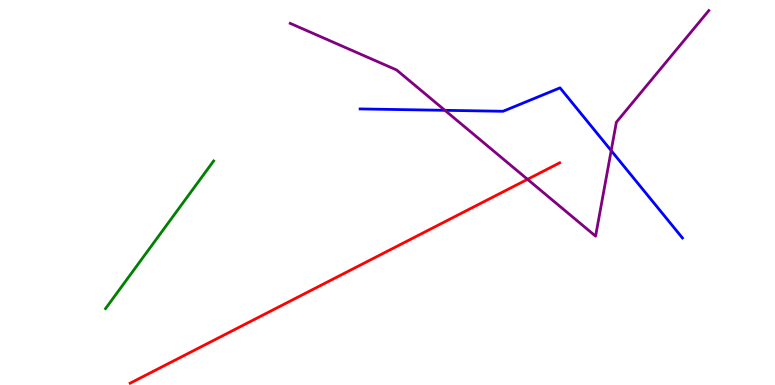[{'lines': ['blue', 'red'], 'intersections': []}, {'lines': ['green', 'red'], 'intersections': []}, {'lines': ['purple', 'red'], 'intersections': [{'x': 6.81, 'y': 5.34}]}, {'lines': ['blue', 'green'], 'intersections': []}, {'lines': ['blue', 'purple'], 'intersections': [{'x': 5.74, 'y': 7.13}, {'x': 7.89, 'y': 6.09}]}, {'lines': ['green', 'purple'], 'intersections': []}]